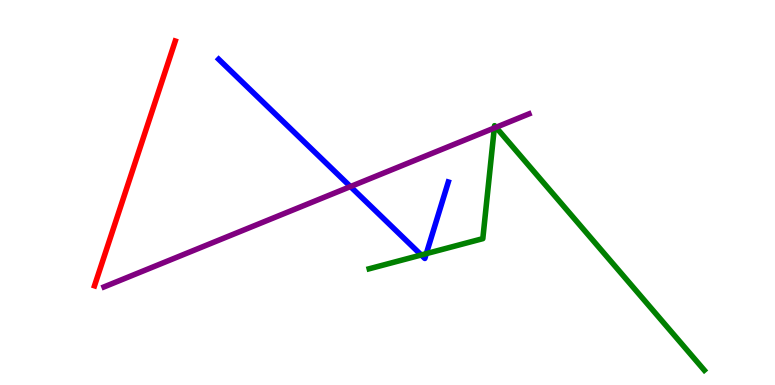[{'lines': ['blue', 'red'], 'intersections': []}, {'lines': ['green', 'red'], 'intersections': []}, {'lines': ['purple', 'red'], 'intersections': []}, {'lines': ['blue', 'green'], 'intersections': [{'x': 5.44, 'y': 3.38}, {'x': 5.5, 'y': 3.41}]}, {'lines': ['blue', 'purple'], 'intersections': [{'x': 4.52, 'y': 5.15}]}, {'lines': ['green', 'purple'], 'intersections': [{'x': 6.38, 'y': 6.68}, {'x': 6.4, 'y': 6.69}]}]